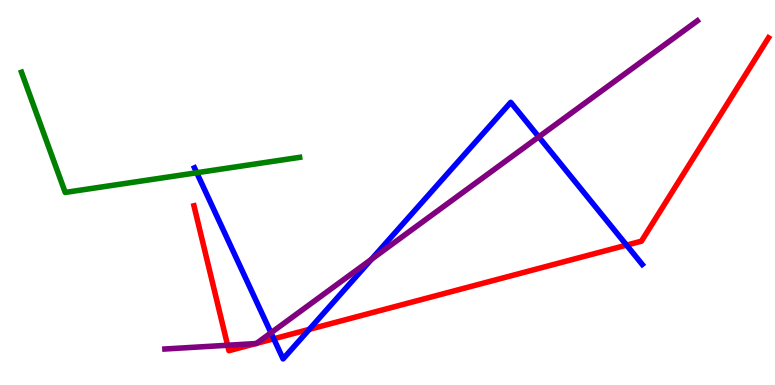[{'lines': ['blue', 'red'], 'intersections': [{'x': 3.53, 'y': 1.2}, {'x': 3.99, 'y': 1.45}, {'x': 8.08, 'y': 3.63}]}, {'lines': ['green', 'red'], 'intersections': []}, {'lines': ['purple', 'red'], 'intersections': [{'x': 2.94, 'y': 1.03}, {'x': 3.3, 'y': 1.08}, {'x': 3.31, 'y': 1.08}]}, {'lines': ['blue', 'green'], 'intersections': [{'x': 2.54, 'y': 5.51}]}, {'lines': ['blue', 'purple'], 'intersections': [{'x': 3.5, 'y': 1.36}, {'x': 4.79, 'y': 3.27}, {'x': 6.95, 'y': 6.45}]}, {'lines': ['green', 'purple'], 'intersections': []}]